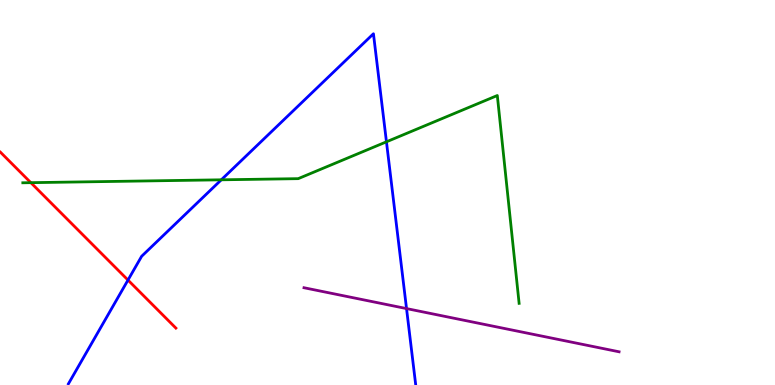[{'lines': ['blue', 'red'], 'intersections': [{'x': 1.65, 'y': 2.73}]}, {'lines': ['green', 'red'], 'intersections': [{'x': 0.398, 'y': 5.26}]}, {'lines': ['purple', 'red'], 'intersections': []}, {'lines': ['blue', 'green'], 'intersections': [{'x': 2.86, 'y': 5.33}, {'x': 4.99, 'y': 6.32}]}, {'lines': ['blue', 'purple'], 'intersections': [{'x': 5.25, 'y': 1.98}]}, {'lines': ['green', 'purple'], 'intersections': []}]